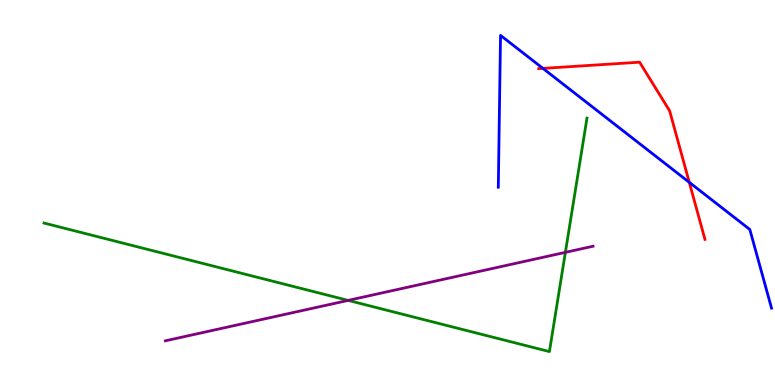[{'lines': ['blue', 'red'], 'intersections': [{'x': 7.01, 'y': 8.22}, {'x': 8.89, 'y': 5.26}]}, {'lines': ['green', 'red'], 'intersections': []}, {'lines': ['purple', 'red'], 'intersections': []}, {'lines': ['blue', 'green'], 'intersections': []}, {'lines': ['blue', 'purple'], 'intersections': []}, {'lines': ['green', 'purple'], 'intersections': [{'x': 4.49, 'y': 2.2}, {'x': 7.3, 'y': 3.45}]}]